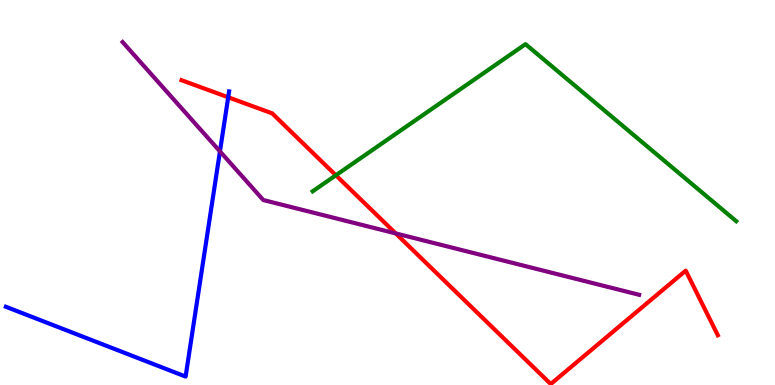[{'lines': ['blue', 'red'], 'intersections': [{'x': 2.94, 'y': 7.47}]}, {'lines': ['green', 'red'], 'intersections': [{'x': 4.33, 'y': 5.45}]}, {'lines': ['purple', 'red'], 'intersections': [{'x': 5.11, 'y': 3.94}]}, {'lines': ['blue', 'green'], 'intersections': []}, {'lines': ['blue', 'purple'], 'intersections': [{'x': 2.84, 'y': 6.07}]}, {'lines': ['green', 'purple'], 'intersections': []}]